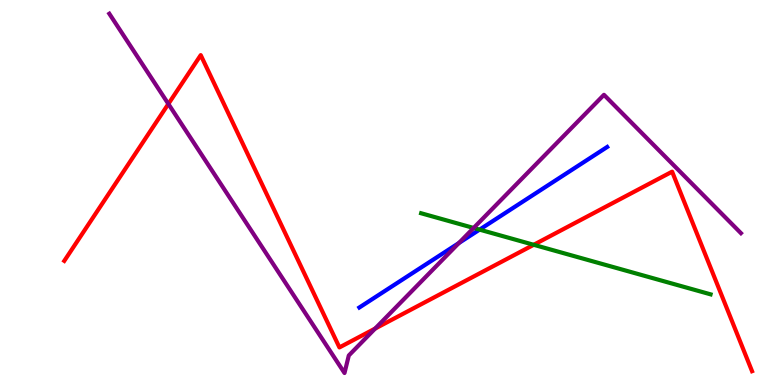[{'lines': ['blue', 'red'], 'intersections': []}, {'lines': ['green', 'red'], 'intersections': [{'x': 6.89, 'y': 3.64}]}, {'lines': ['purple', 'red'], 'intersections': [{'x': 2.17, 'y': 7.3}, {'x': 4.84, 'y': 1.47}]}, {'lines': ['blue', 'green'], 'intersections': [{'x': 6.19, 'y': 4.04}]}, {'lines': ['blue', 'purple'], 'intersections': [{'x': 5.92, 'y': 3.69}]}, {'lines': ['green', 'purple'], 'intersections': [{'x': 6.11, 'y': 4.08}]}]